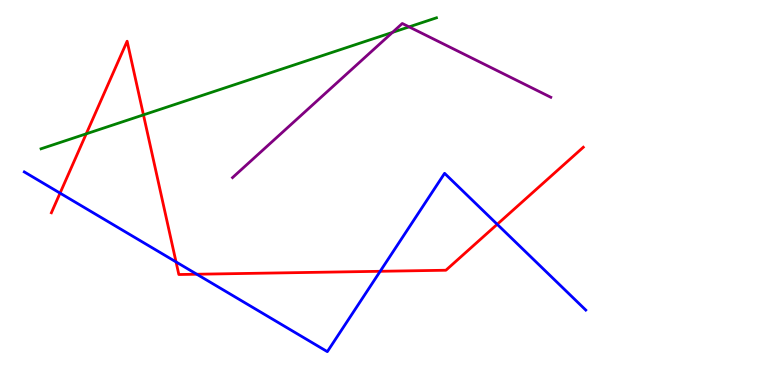[{'lines': ['blue', 'red'], 'intersections': [{'x': 0.775, 'y': 4.98}, {'x': 2.27, 'y': 3.2}, {'x': 2.54, 'y': 2.88}, {'x': 4.91, 'y': 2.95}, {'x': 6.42, 'y': 4.17}]}, {'lines': ['green', 'red'], 'intersections': [{'x': 1.11, 'y': 6.52}, {'x': 1.85, 'y': 7.02}]}, {'lines': ['purple', 'red'], 'intersections': []}, {'lines': ['blue', 'green'], 'intersections': []}, {'lines': ['blue', 'purple'], 'intersections': []}, {'lines': ['green', 'purple'], 'intersections': [{'x': 5.06, 'y': 9.16}, {'x': 5.28, 'y': 9.3}]}]